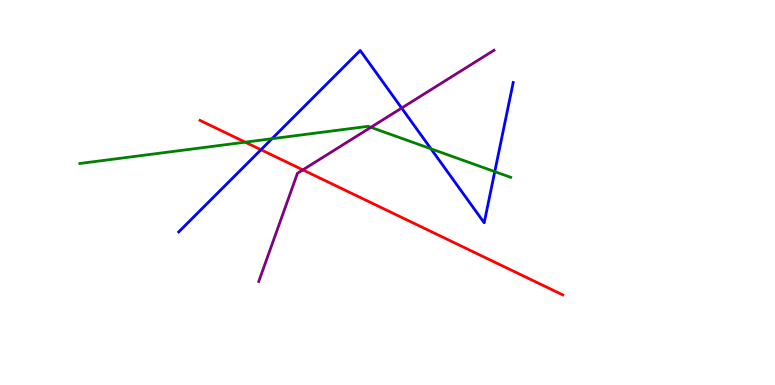[{'lines': ['blue', 'red'], 'intersections': [{'x': 3.37, 'y': 6.11}]}, {'lines': ['green', 'red'], 'intersections': [{'x': 3.16, 'y': 6.31}]}, {'lines': ['purple', 'red'], 'intersections': [{'x': 3.91, 'y': 5.59}]}, {'lines': ['blue', 'green'], 'intersections': [{'x': 3.51, 'y': 6.4}, {'x': 5.56, 'y': 6.13}, {'x': 6.38, 'y': 5.54}]}, {'lines': ['blue', 'purple'], 'intersections': [{'x': 5.18, 'y': 7.19}]}, {'lines': ['green', 'purple'], 'intersections': [{'x': 4.79, 'y': 6.69}]}]